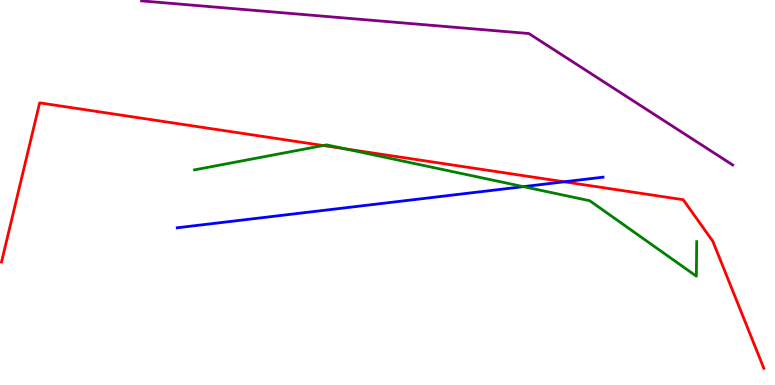[{'lines': ['blue', 'red'], 'intersections': [{'x': 7.28, 'y': 5.28}]}, {'lines': ['green', 'red'], 'intersections': [{'x': 4.17, 'y': 6.22}, {'x': 4.45, 'y': 6.13}]}, {'lines': ['purple', 'red'], 'intersections': []}, {'lines': ['blue', 'green'], 'intersections': [{'x': 6.75, 'y': 5.15}]}, {'lines': ['blue', 'purple'], 'intersections': []}, {'lines': ['green', 'purple'], 'intersections': []}]